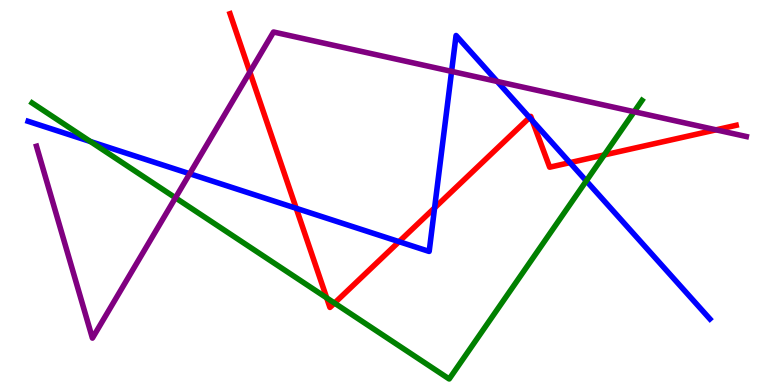[{'lines': ['blue', 'red'], 'intersections': [{'x': 3.82, 'y': 4.59}, {'x': 5.15, 'y': 3.72}, {'x': 5.61, 'y': 4.6}, {'x': 6.83, 'y': 6.95}, {'x': 6.87, 'y': 6.87}, {'x': 7.35, 'y': 5.78}]}, {'lines': ['green', 'red'], 'intersections': [{'x': 4.22, 'y': 2.26}, {'x': 4.32, 'y': 2.13}, {'x': 7.8, 'y': 5.98}]}, {'lines': ['purple', 'red'], 'intersections': [{'x': 3.22, 'y': 8.13}, {'x': 9.24, 'y': 6.63}]}, {'lines': ['blue', 'green'], 'intersections': [{'x': 1.17, 'y': 6.32}, {'x': 7.56, 'y': 5.3}]}, {'lines': ['blue', 'purple'], 'intersections': [{'x': 2.45, 'y': 5.49}, {'x': 5.83, 'y': 8.15}, {'x': 6.42, 'y': 7.88}]}, {'lines': ['green', 'purple'], 'intersections': [{'x': 2.26, 'y': 4.86}, {'x': 8.18, 'y': 7.1}]}]